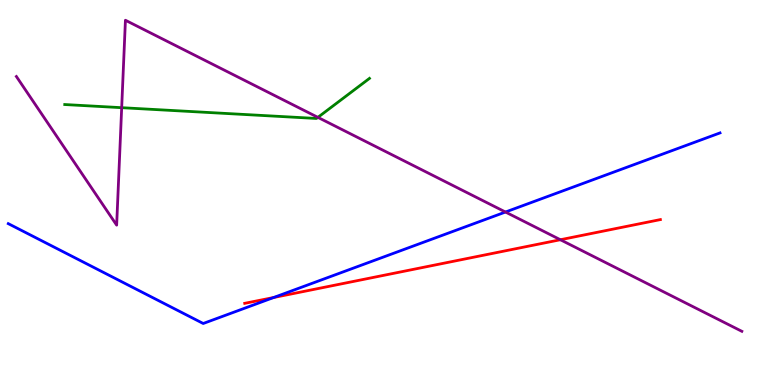[{'lines': ['blue', 'red'], 'intersections': [{'x': 3.53, 'y': 2.27}]}, {'lines': ['green', 'red'], 'intersections': []}, {'lines': ['purple', 'red'], 'intersections': [{'x': 7.23, 'y': 3.77}]}, {'lines': ['blue', 'green'], 'intersections': []}, {'lines': ['blue', 'purple'], 'intersections': [{'x': 6.52, 'y': 4.49}]}, {'lines': ['green', 'purple'], 'intersections': [{'x': 1.57, 'y': 7.2}, {'x': 4.1, 'y': 6.95}]}]